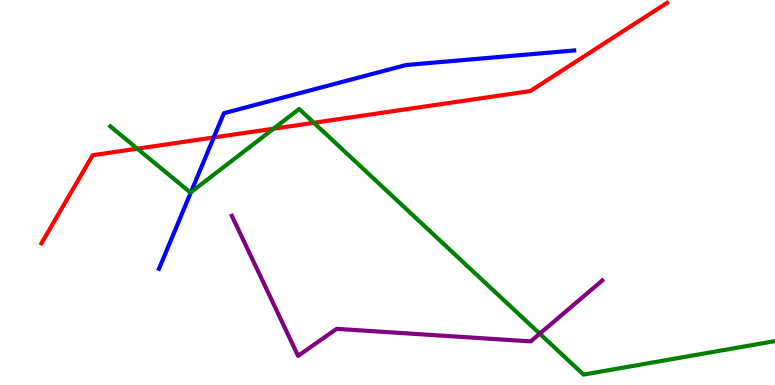[{'lines': ['blue', 'red'], 'intersections': [{'x': 2.76, 'y': 6.43}]}, {'lines': ['green', 'red'], 'intersections': [{'x': 1.77, 'y': 6.14}, {'x': 3.53, 'y': 6.66}, {'x': 4.05, 'y': 6.81}]}, {'lines': ['purple', 'red'], 'intersections': []}, {'lines': ['blue', 'green'], 'intersections': [{'x': 2.46, 'y': 5.01}]}, {'lines': ['blue', 'purple'], 'intersections': []}, {'lines': ['green', 'purple'], 'intersections': [{'x': 6.96, 'y': 1.33}]}]